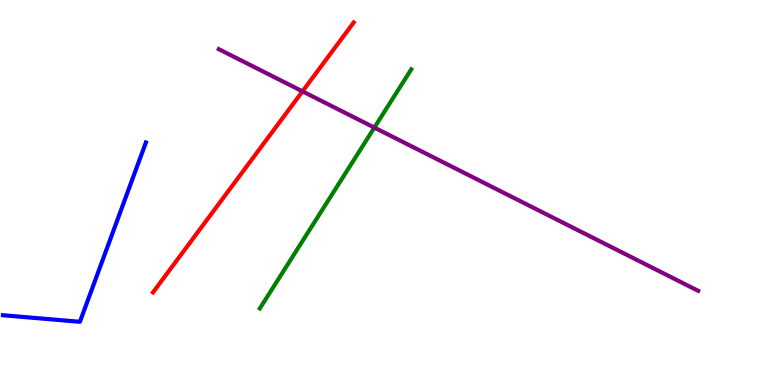[{'lines': ['blue', 'red'], 'intersections': []}, {'lines': ['green', 'red'], 'intersections': []}, {'lines': ['purple', 'red'], 'intersections': [{'x': 3.9, 'y': 7.63}]}, {'lines': ['blue', 'green'], 'intersections': []}, {'lines': ['blue', 'purple'], 'intersections': []}, {'lines': ['green', 'purple'], 'intersections': [{'x': 4.83, 'y': 6.69}]}]